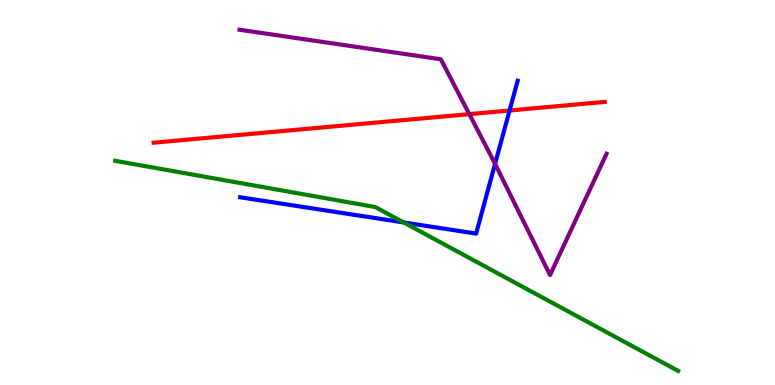[{'lines': ['blue', 'red'], 'intersections': [{'x': 6.58, 'y': 7.13}]}, {'lines': ['green', 'red'], 'intersections': []}, {'lines': ['purple', 'red'], 'intersections': [{'x': 6.06, 'y': 7.04}]}, {'lines': ['blue', 'green'], 'intersections': [{'x': 5.21, 'y': 4.22}]}, {'lines': ['blue', 'purple'], 'intersections': [{'x': 6.39, 'y': 5.74}]}, {'lines': ['green', 'purple'], 'intersections': []}]